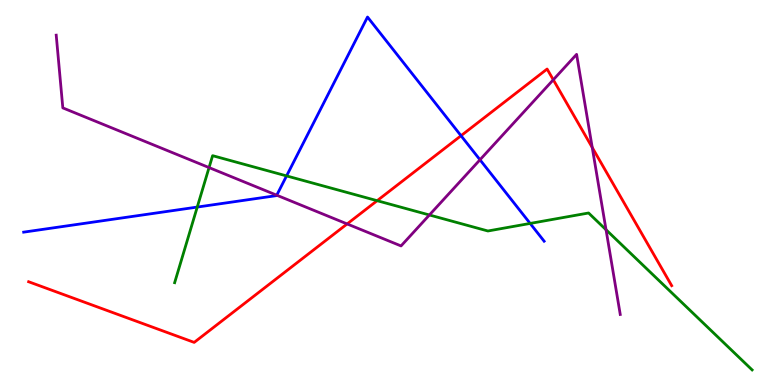[{'lines': ['blue', 'red'], 'intersections': [{'x': 5.95, 'y': 6.47}]}, {'lines': ['green', 'red'], 'intersections': [{'x': 4.87, 'y': 4.79}]}, {'lines': ['purple', 'red'], 'intersections': [{'x': 4.48, 'y': 4.18}, {'x': 7.14, 'y': 7.93}, {'x': 7.64, 'y': 6.17}]}, {'lines': ['blue', 'green'], 'intersections': [{'x': 2.55, 'y': 4.62}, {'x': 3.7, 'y': 5.43}, {'x': 6.84, 'y': 4.2}]}, {'lines': ['blue', 'purple'], 'intersections': [{'x': 3.57, 'y': 4.93}, {'x': 6.19, 'y': 5.85}]}, {'lines': ['green', 'purple'], 'intersections': [{'x': 2.7, 'y': 5.65}, {'x': 5.54, 'y': 4.42}, {'x': 7.82, 'y': 4.03}]}]